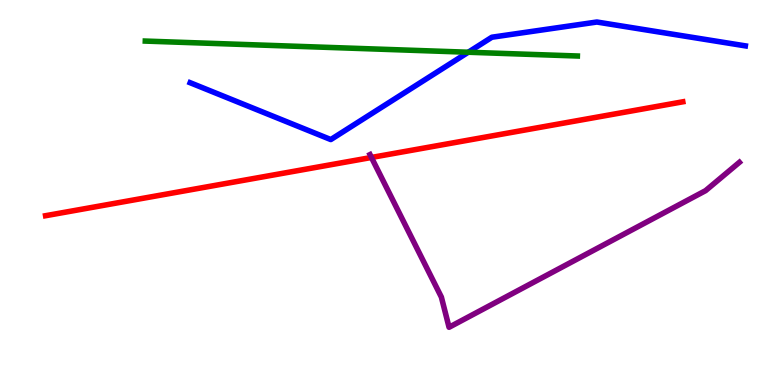[{'lines': ['blue', 'red'], 'intersections': []}, {'lines': ['green', 'red'], 'intersections': []}, {'lines': ['purple', 'red'], 'intersections': [{'x': 4.79, 'y': 5.91}]}, {'lines': ['blue', 'green'], 'intersections': [{'x': 6.04, 'y': 8.64}]}, {'lines': ['blue', 'purple'], 'intersections': []}, {'lines': ['green', 'purple'], 'intersections': []}]